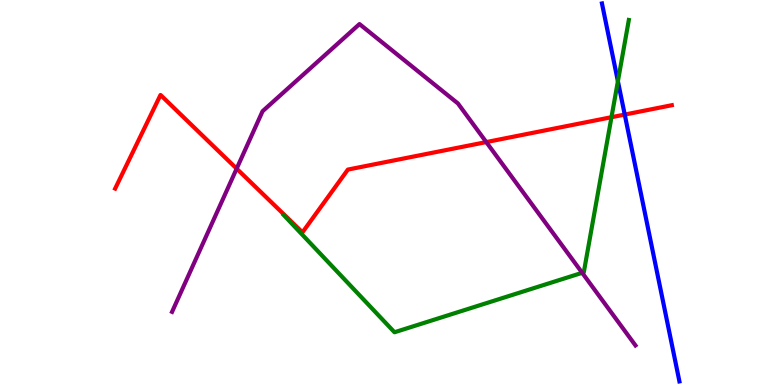[{'lines': ['blue', 'red'], 'intersections': [{'x': 8.06, 'y': 7.02}]}, {'lines': ['green', 'red'], 'intersections': [{'x': 7.89, 'y': 6.96}]}, {'lines': ['purple', 'red'], 'intersections': [{'x': 3.05, 'y': 5.62}, {'x': 6.27, 'y': 6.31}]}, {'lines': ['blue', 'green'], 'intersections': [{'x': 7.97, 'y': 7.89}]}, {'lines': ['blue', 'purple'], 'intersections': []}, {'lines': ['green', 'purple'], 'intersections': [{'x': 7.51, 'y': 2.91}]}]